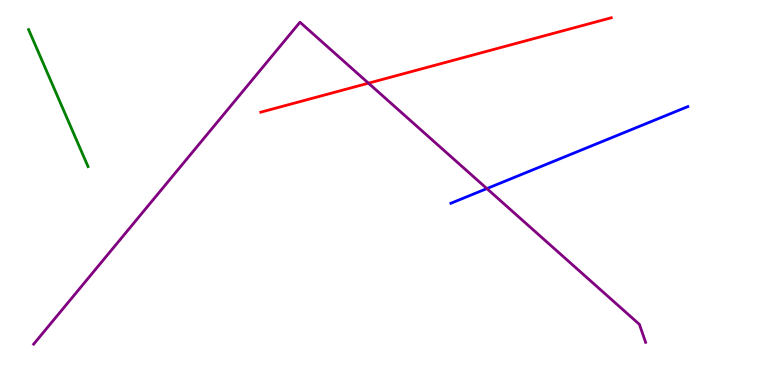[{'lines': ['blue', 'red'], 'intersections': []}, {'lines': ['green', 'red'], 'intersections': []}, {'lines': ['purple', 'red'], 'intersections': [{'x': 4.75, 'y': 7.84}]}, {'lines': ['blue', 'green'], 'intersections': []}, {'lines': ['blue', 'purple'], 'intersections': [{'x': 6.28, 'y': 5.1}]}, {'lines': ['green', 'purple'], 'intersections': []}]